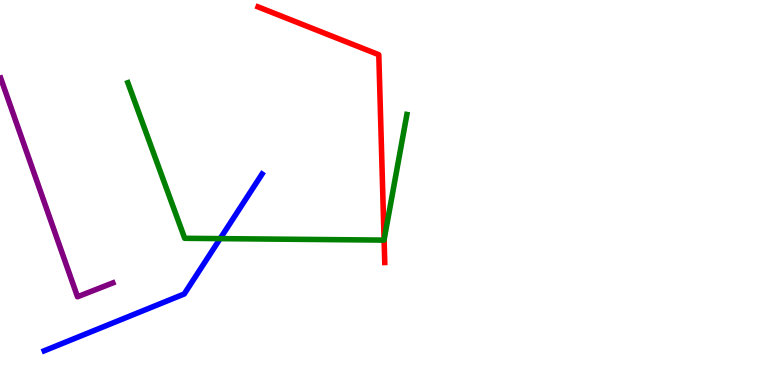[{'lines': ['blue', 'red'], 'intersections': []}, {'lines': ['green', 'red'], 'intersections': [{'x': 4.96, 'y': 3.77}]}, {'lines': ['purple', 'red'], 'intersections': []}, {'lines': ['blue', 'green'], 'intersections': [{'x': 2.84, 'y': 3.8}]}, {'lines': ['blue', 'purple'], 'intersections': []}, {'lines': ['green', 'purple'], 'intersections': []}]